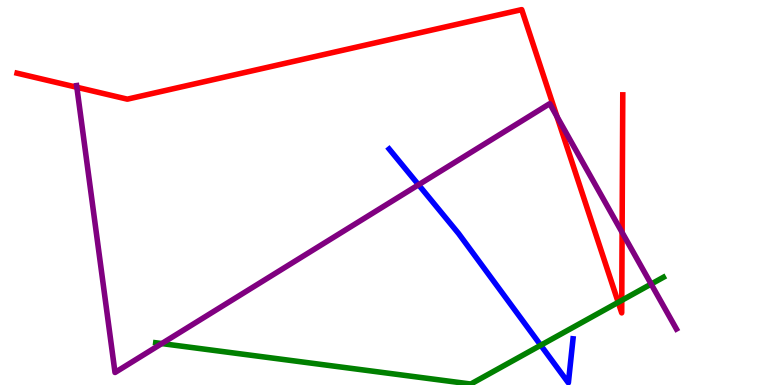[{'lines': ['blue', 'red'], 'intersections': []}, {'lines': ['green', 'red'], 'intersections': [{'x': 7.98, 'y': 2.15}, {'x': 8.02, 'y': 2.2}]}, {'lines': ['purple', 'red'], 'intersections': [{'x': 0.992, 'y': 7.73}, {'x': 7.19, 'y': 6.97}, {'x': 8.03, 'y': 3.96}]}, {'lines': ['blue', 'green'], 'intersections': [{'x': 6.98, 'y': 1.03}]}, {'lines': ['blue', 'purple'], 'intersections': [{'x': 5.4, 'y': 5.2}]}, {'lines': ['green', 'purple'], 'intersections': [{'x': 2.09, 'y': 1.08}, {'x': 8.4, 'y': 2.62}]}]